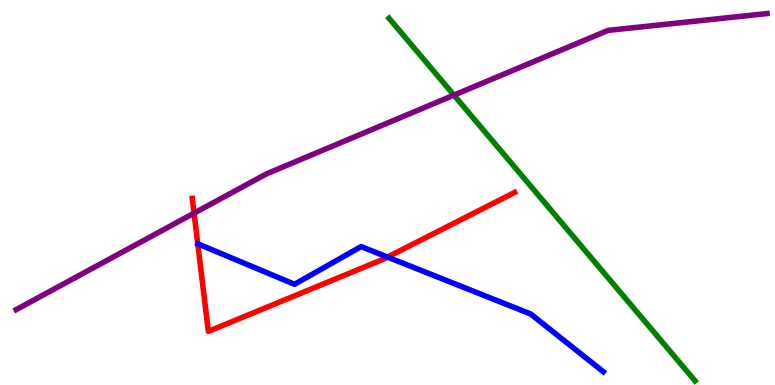[{'lines': ['blue', 'red'], 'intersections': [{'x': 5.0, 'y': 3.32}]}, {'lines': ['green', 'red'], 'intersections': []}, {'lines': ['purple', 'red'], 'intersections': [{'x': 2.5, 'y': 4.46}]}, {'lines': ['blue', 'green'], 'intersections': []}, {'lines': ['blue', 'purple'], 'intersections': []}, {'lines': ['green', 'purple'], 'intersections': [{'x': 5.86, 'y': 7.53}]}]